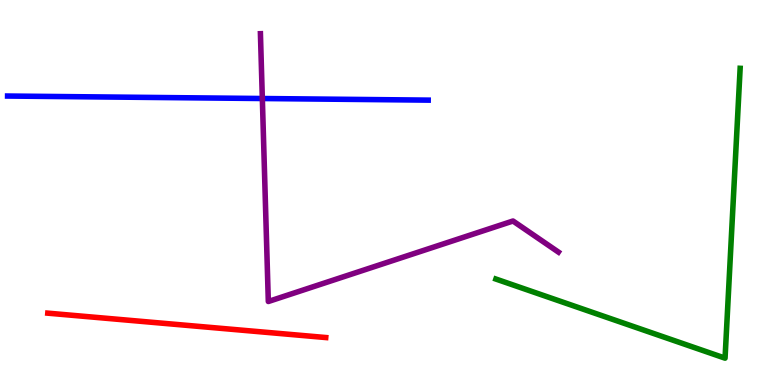[{'lines': ['blue', 'red'], 'intersections': []}, {'lines': ['green', 'red'], 'intersections': []}, {'lines': ['purple', 'red'], 'intersections': []}, {'lines': ['blue', 'green'], 'intersections': []}, {'lines': ['blue', 'purple'], 'intersections': [{'x': 3.38, 'y': 7.44}]}, {'lines': ['green', 'purple'], 'intersections': []}]